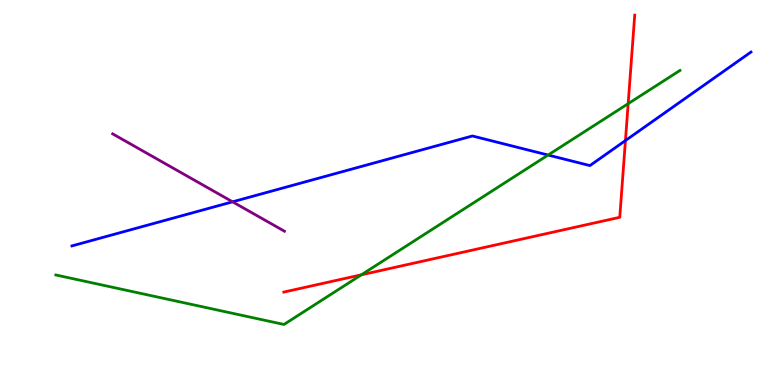[{'lines': ['blue', 'red'], 'intersections': [{'x': 8.07, 'y': 6.35}]}, {'lines': ['green', 'red'], 'intersections': [{'x': 4.66, 'y': 2.86}, {'x': 8.11, 'y': 7.31}]}, {'lines': ['purple', 'red'], 'intersections': []}, {'lines': ['blue', 'green'], 'intersections': [{'x': 7.07, 'y': 5.97}]}, {'lines': ['blue', 'purple'], 'intersections': [{'x': 3.0, 'y': 4.76}]}, {'lines': ['green', 'purple'], 'intersections': []}]